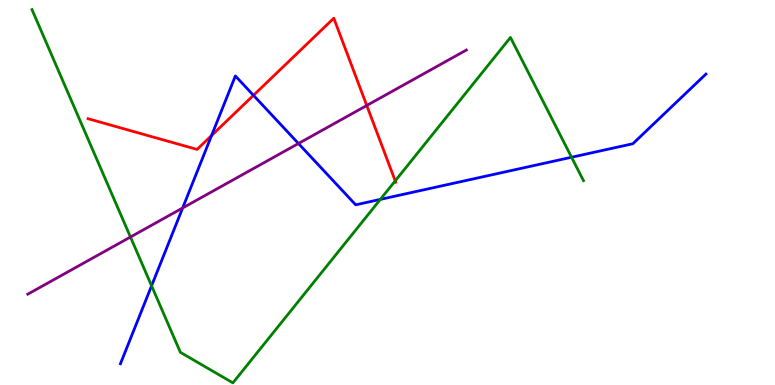[{'lines': ['blue', 'red'], 'intersections': [{'x': 2.73, 'y': 6.48}, {'x': 3.27, 'y': 7.52}]}, {'lines': ['green', 'red'], 'intersections': [{'x': 5.1, 'y': 5.3}]}, {'lines': ['purple', 'red'], 'intersections': [{'x': 4.73, 'y': 7.26}]}, {'lines': ['blue', 'green'], 'intersections': [{'x': 1.96, 'y': 2.58}, {'x': 4.91, 'y': 4.82}, {'x': 7.37, 'y': 5.92}]}, {'lines': ['blue', 'purple'], 'intersections': [{'x': 2.36, 'y': 4.6}, {'x': 3.85, 'y': 6.27}]}, {'lines': ['green', 'purple'], 'intersections': [{'x': 1.68, 'y': 3.84}]}]